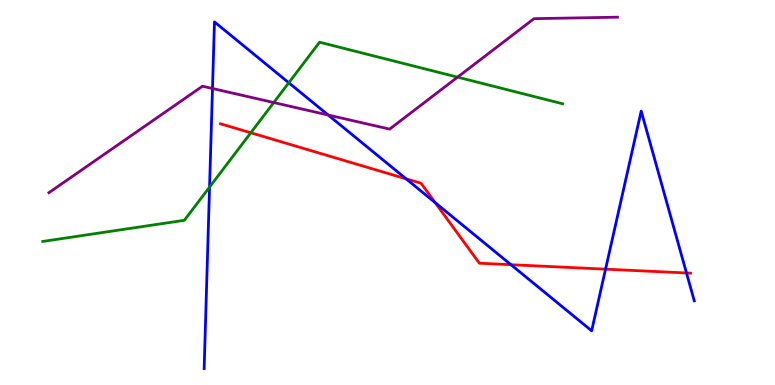[{'lines': ['blue', 'red'], 'intersections': [{'x': 5.24, 'y': 5.35}, {'x': 5.62, 'y': 4.74}, {'x': 6.59, 'y': 3.12}, {'x': 7.81, 'y': 3.01}, {'x': 8.86, 'y': 2.91}]}, {'lines': ['green', 'red'], 'intersections': [{'x': 3.24, 'y': 6.55}]}, {'lines': ['purple', 'red'], 'intersections': []}, {'lines': ['blue', 'green'], 'intersections': [{'x': 2.7, 'y': 5.14}, {'x': 3.73, 'y': 7.85}]}, {'lines': ['blue', 'purple'], 'intersections': [{'x': 2.74, 'y': 7.7}, {'x': 4.23, 'y': 7.01}]}, {'lines': ['green', 'purple'], 'intersections': [{'x': 3.53, 'y': 7.34}, {'x': 5.9, 'y': 8.0}]}]